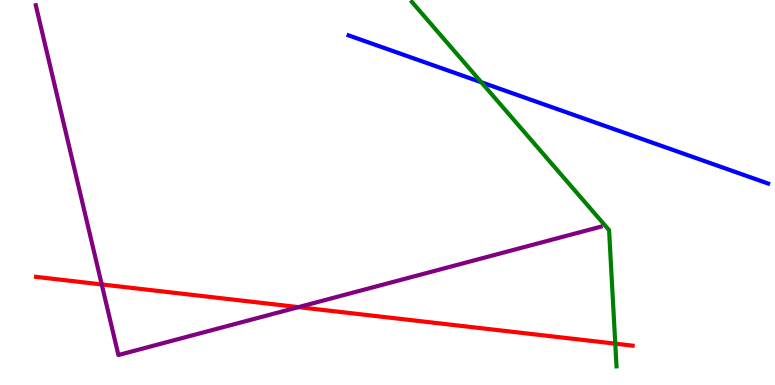[{'lines': ['blue', 'red'], 'intersections': []}, {'lines': ['green', 'red'], 'intersections': [{'x': 7.94, 'y': 1.07}]}, {'lines': ['purple', 'red'], 'intersections': [{'x': 1.31, 'y': 2.61}, {'x': 3.85, 'y': 2.02}]}, {'lines': ['blue', 'green'], 'intersections': [{'x': 6.21, 'y': 7.86}]}, {'lines': ['blue', 'purple'], 'intersections': []}, {'lines': ['green', 'purple'], 'intersections': []}]